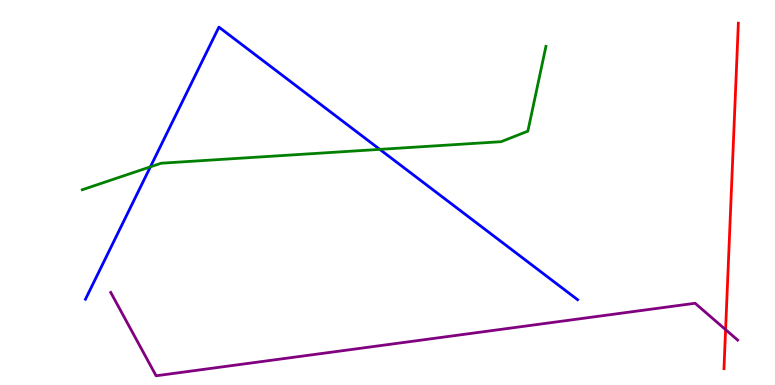[{'lines': ['blue', 'red'], 'intersections': []}, {'lines': ['green', 'red'], 'intersections': []}, {'lines': ['purple', 'red'], 'intersections': [{'x': 9.36, 'y': 1.44}]}, {'lines': ['blue', 'green'], 'intersections': [{'x': 1.94, 'y': 5.67}, {'x': 4.9, 'y': 6.12}]}, {'lines': ['blue', 'purple'], 'intersections': []}, {'lines': ['green', 'purple'], 'intersections': []}]